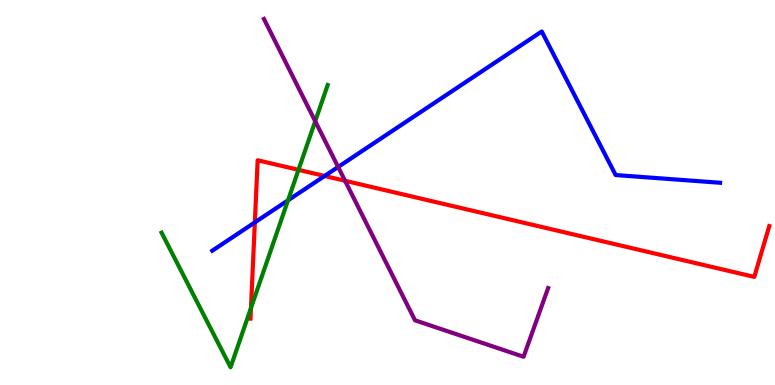[{'lines': ['blue', 'red'], 'intersections': [{'x': 3.29, 'y': 4.22}, {'x': 4.19, 'y': 5.43}]}, {'lines': ['green', 'red'], 'intersections': [{'x': 3.24, 'y': 2.0}, {'x': 3.85, 'y': 5.59}]}, {'lines': ['purple', 'red'], 'intersections': [{'x': 4.45, 'y': 5.3}]}, {'lines': ['blue', 'green'], 'intersections': [{'x': 3.72, 'y': 4.8}]}, {'lines': ['blue', 'purple'], 'intersections': [{'x': 4.36, 'y': 5.66}]}, {'lines': ['green', 'purple'], 'intersections': [{'x': 4.07, 'y': 6.85}]}]